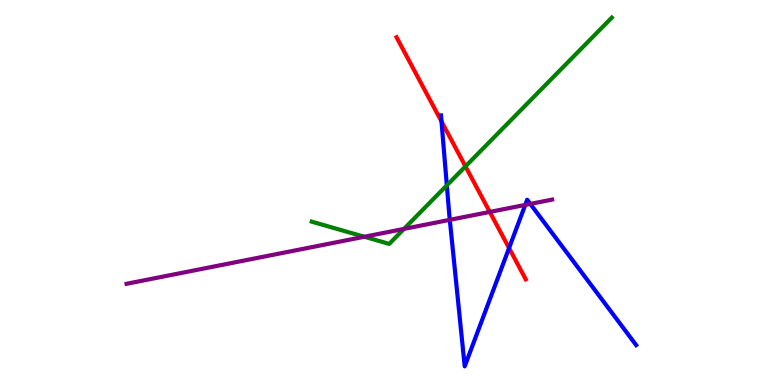[{'lines': ['blue', 'red'], 'intersections': [{'x': 5.7, 'y': 6.84}, {'x': 6.57, 'y': 3.56}]}, {'lines': ['green', 'red'], 'intersections': [{'x': 6.01, 'y': 5.68}]}, {'lines': ['purple', 'red'], 'intersections': [{'x': 6.32, 'y': 4.5}]}, {'lines': ['blue', 'green'], 'intersections': [{'x': 5.77, 'y': 5.19}]}, {'lines': ['blue', 'purple'], 'intersections': [{'x': 5.8, 'y': 4.29}, {'x': 6.78, 'y': 4.68}, {'x': 6.84, 'y': 4.7}]}, {'lines': ['green', 'purple'], 'intersections': [{'x': 4.7, 'y': 3.85}, {'x': 5.21, 'y': 4.05}]}]